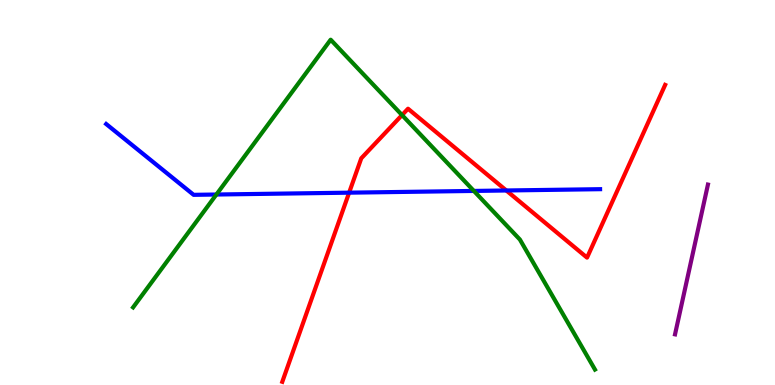[{'lines': ['blue', 'red'], 'intersections': [{'x': 4.5, 'y': 5.0}, {'x': 6.53, 'y': 5.05}]}, {'lines': ['green', 'red'], 'intersections': [{'x': 5.19, 'y': 7.01}]}, {'lines': ['purple', 'red'], 'intersections': []}, {'lines': ['blue', 'green'], 'intersections': [{'x': 2.79, 'y': 4.95}, {'x': 6.11, 'y': 5.04}]}, {'lines': ['blue', 'purple'], 'intersections': []}, {'lines': ['green', 'purple'], 'intersections': []}]